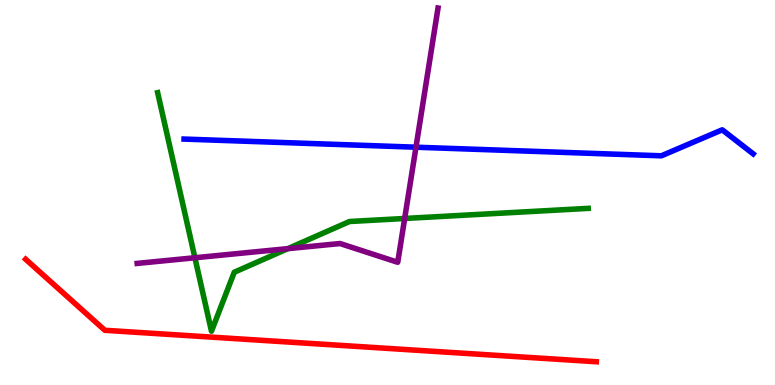[{'lines': ['blue', 'red'], 'intersections': []}, {'lines': ['green', 'red'], 'intersections': []}, {'lines': ['purple', 'red'], 'intersections': []}, {'lines': ['blue', 'green'], 'intersections': []}, {'lines': ['blue', 'purple'], 'intersections': [{'x': 5.37, 'y': 6.18}]}, {'lines': ['green', 'purple'], 'intersections': [{'x': 2.51, 'y': 3.31}, {'x': 3.71, 'y': 3.54}, {'x': 5.22, 'y': 4.33}]}]